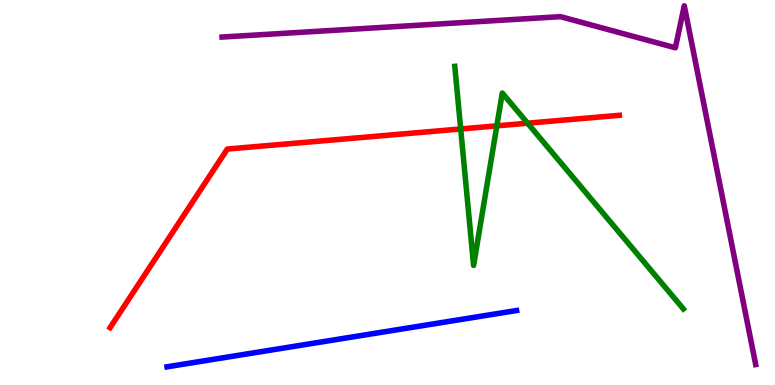[{'lines': ['blue', 'red'], 'intersections': []}, {'lines': ['green', 'red'], 'intersections': [{'x': 5.94, 'y': 6.65}, {'x': 6.41, 'y': 6.73}, {'x': 6.81, 'y': 6.8}]}, {'lines': ['purple', 'red'], 'intersections': []}, {'lines': ['blue', 'green'], 'intersections': []}, {'lines': ['blue', 'purple'], 'intersections': []}, {'lines': ['green', 'purple'], 'intersections': []}]